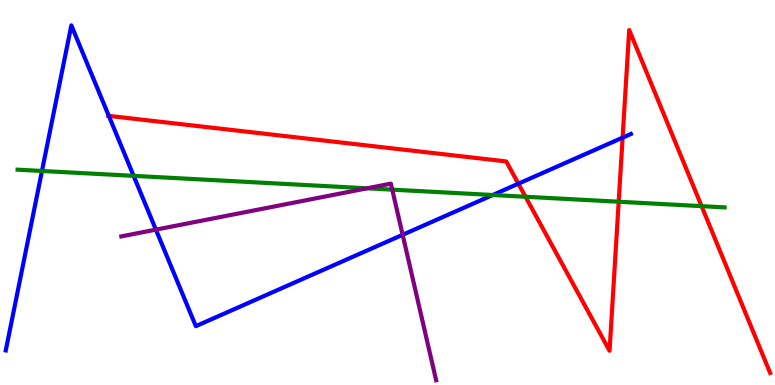[{'lines': ['blue', 'red'], 'intersections': [{'x': 1.4, 'y': 6.99}, {'x': 6.69, 'y': 5.23}, {'x': 8.03, 'y': 6.42}]}, {'lines': ['green', 'red'], 'intersections': [{'x': 6.78, 'y': 4.89}, {'x': 7.98, 'y': 4.76}, {'x': 9.05, 'y': 4.65}]}, {'lines': ['purple', 'red'], 'intersections': []}, {'lines': ['blue', 'green'], 'intersections': [{'x': 0.542, 'y': 5.56}, {'x': 1.72, 'y': 5.43}, {'x': 6.36, 'y': 4.93}]}, {'lines': ['blue', 'purple'], 'intersections': [{'x': 2.01, 'y': 4.04}, {'x': 5.2, 'y': 3.9}]}, {'lines': ['green', 'purple'], 'intersections': [{'x': 4.74, 'y': 5.11}, {'x': 5.06, 'y': 5.07}]}]